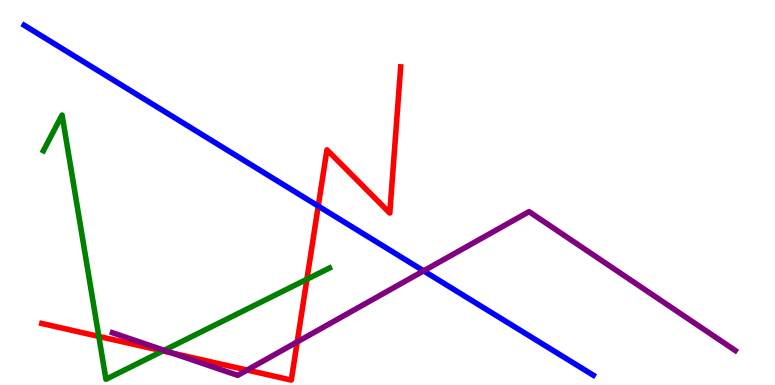[{'lines': ['blue', 'red'], 'intersections': [{'x': 4.11, 'y': 4.65}]}, {'lines': ['green', 'red'], 'intersections': [{'x': 1.28, 'y': 1.26}, {'x': 2.1, 'y': 0.885}, {'x': 3.96, 'y': 2.75}]}, {'lines': ['purple', 'red'], 'intersections': [{'x': 2.22, 'y': 0.83}, {'x': 3.19, 'y': 0.388}, {'x': 3.83, 'y': 1.12}]}, {'lines': ['blue', 'green'], 'intersections': []}, {'lines': ['blue', 'purple'], 'intersections': [{'x': 5.47, 'y': 2.96}]}, {'lines': ['green', 'purple'], 'intersections': [{'x': 2.12, 'y': 0.901}]}]